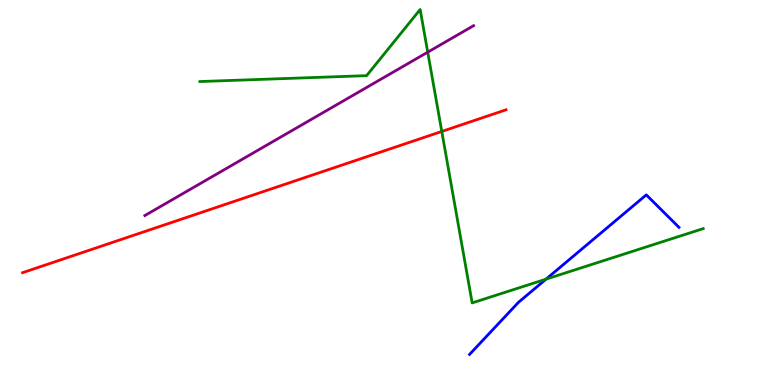[{'lines': ['blue', 'red'], 'intersections': []}, {'lines': ['green', 'red'], 'intersections': [{'x': 5.7, 'y': 6.59}]}, {'lines': ['purple', 'red'], 'intersections': []}, {'lines': ['blue', 'green'], 'intersections': [{'x': 7.05, 'y': 2.75}]}, {'lines': ['blue', 'purple'], 'intersections': []}, {'lines': ['green', 'purple'], 'intersections': [{'x': 5.52, 'y': 8.64}]}]